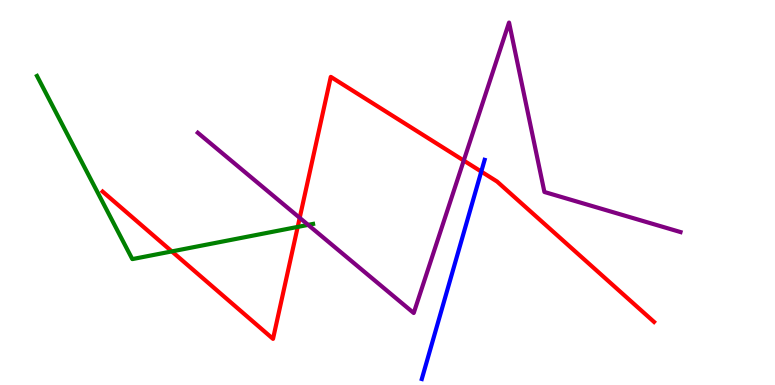[{'lines': ['blue', 'red'], 'intersections': [{'x': 6.21, 'y': 5.54}]}, {'lines': ['green', 'red'], 'intersections': [{'x': 2.22, 'y': 3.47}, {'x': 3.84, 'y': 4.11}]}, {'lines': ['purple', 'red'], 'intersections': [{'x': 3.87, 'y': 4.34}, {'x': 5.98, 'y': 5.83}]}, {'lines': ['blue', 'green'], 'intersections': []}, {'lines': ['blue', 'purple'], 'intersections': []}, {'lines': ['green', 'purple'], 'intersections': [{'x': 3.98, 'y': 4.16}]}]